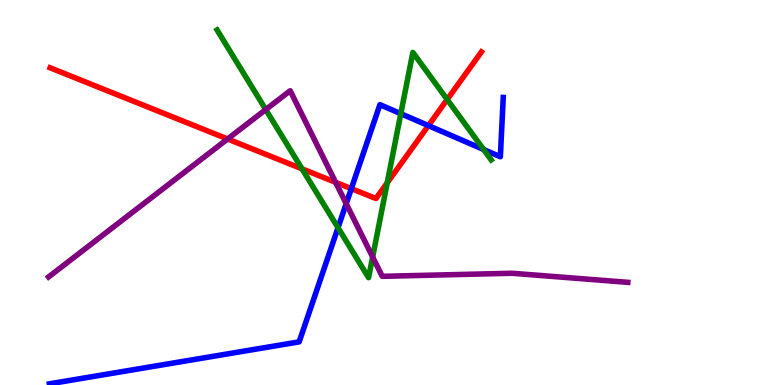[{'lines': ['blue', 'red'], 'intersections': [{'x': 4.53, 'y': 5.1}, {'x': 5.53, 'y': 6.74}]}, {'lines': ['green', 'red'], 'intersections': [{'x': 3.9, 'y': 5.61}, {'x': 5.0, 'y': 5.25}, {'x': 5.77, 'y': 7.42}]}, {'lines': ['purple', 'red'], 'intersections': [{'x': 2.94, 'y': 6.39}, {'x': 4.33, 'y': 5.26}]}, {'lines': ['blue', 'green'], 'intersections': [{'x': 4.36, 'y': 4.09}, {'x': 5.17, 'y': 7.05}, {'x': 6.24, 'y': 6.12}]}, {'lines': ['blue', 'purple'], 'intersections': [{'x': 4.47, 'y': 4.71}]}, {'lines': ['green', 'purple'], 'intersections': [{'x': 3.43, 'y': 7.15}, {'x': 4.81, 'y': 3.32}]}]